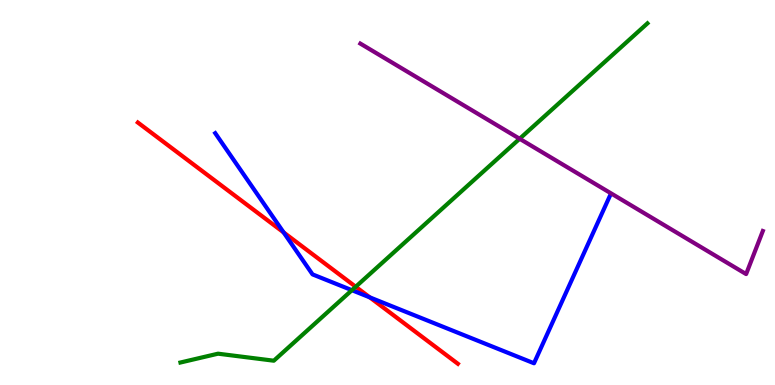[{'lines': ['blue', 'red'], 'intersections': [{'x': 3.66, 'y': 3.96}, {'x': 4.77, 'y': 2.28}]}, {'lines': ['green', 'red'], 'intersections': [{'x': 4.59, 'y': 2.55}]}, {'lines': ['purple', 'red'], 'intersections': []}, {'lines': ['blue', 'green'], 'intersections': [{'x': 4.54, 'y': 2.46}]}, {'lines': ['blue', 'purple'], 'intersections': []}, {'lines': ['green', 'purple'], 'intersections': [{'x': 6.7, 'y': 6.4}]}]